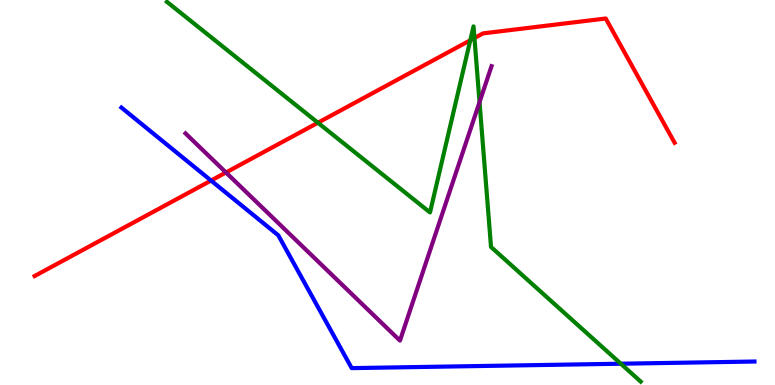[{'lines': ['blue', 'red'], 'intersections': [{'x': 2.72, 'y': 5.31}]}, {'lines': ['green', 'red'], 'intersections': [{'x': 4.1, 'y': 6.81}, {'x': 6.07, 'y': 8.95}, {'x': 6.12, 'y': 9.01}]}, {'lines': ['purple', 'red'], 'intersections': [{'x': 2.92, 'y': 5.52}]}, {'lines': ['blue', 'green'], 'intersections': [{'x': 8.01, 'y': 0.553}]}, {'lines': ['blue', 'purple'], 'intersections': []}, {'lines': ['green', 'purple'], 'intersections': [{'x': 6.19, 'y': 7.35}]}]